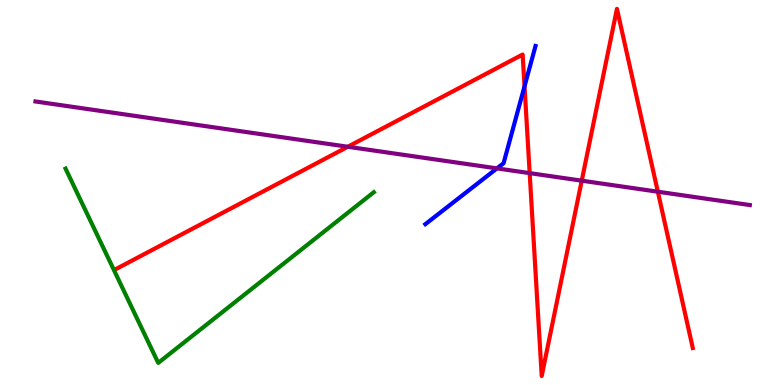[{'lines': ['blue', 'red'], 'intersections': [{'x': 6.77, 'y': 7.76}]}, {'lines': ['green', 'red'], 'intersections': []}, {'lines': ['purple', 'red'], 'intersections': [{'x': 4.49, 'y': 6.19}, {'x': 6.83, 'y': 5.5}, {'x': 7.51, 'y': 5.31}, {'x': 8.49, 'y': 5.02}]}, {'lines': ['blue', 'green'], 'intersections': []}, {'lines': ['blue', 'purple'], 'intersections': [{'x': 6.41, 'y': 5.63}]}, {'lines': ['green', 'purple'], 'intersections': []}]